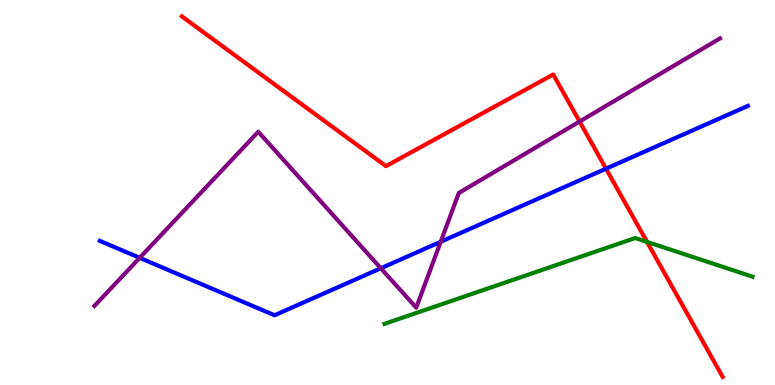[{'lines': ['blue', 'red'], 'intersections': [{'x': 7.82, 'y': 5.62}]}, {'lines': ['green', 'red'], 'intersections': [{'x': 8.35, 'y': 3.72}]}, {'lines': ['purple', 'red'], 'intersections': [{'x': 7.48, 'y': 6.84}]}, {'lines': ['blue', 'green'], 'intersections': []}, {'lines': ['blue', 'purple'], 'intersections': [{'x': 1.8, 'y': 3.3}, {'x': 4.91, 'y': 3.03}, {'x': 5.69, 'y': 3.72}]}, {'lines': ['green', 'purple'], 'intersections': []}]